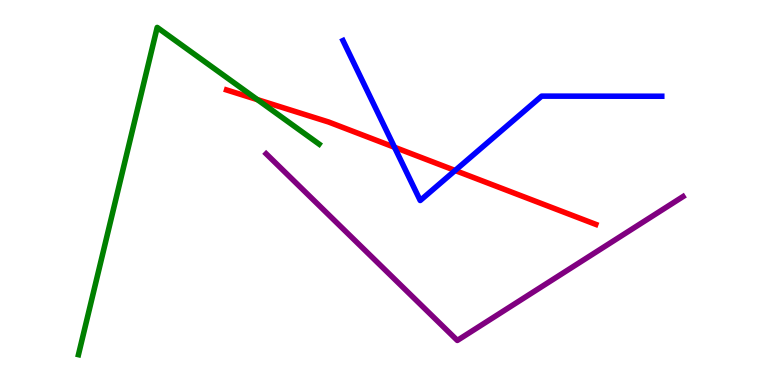[{'lines': ['blue', 'red'], 'intersections': [{'x': 5.09, 'y': 6.18}, {'x': 5.87, 'y': 5.57}]}, {'lines': ['green', 'red'], 'intersections': [{'x': 3.32, 'y': 7.41}]}, {'lines': ['purple', 'red'], 'intersections': []}, {'lines': ['blue', 'green'], 'intersections': []}, {'lines': ['blue', 'purple'], 'intersections': []}, {'lines': ['green', 'purple'], 'intersections': []}]